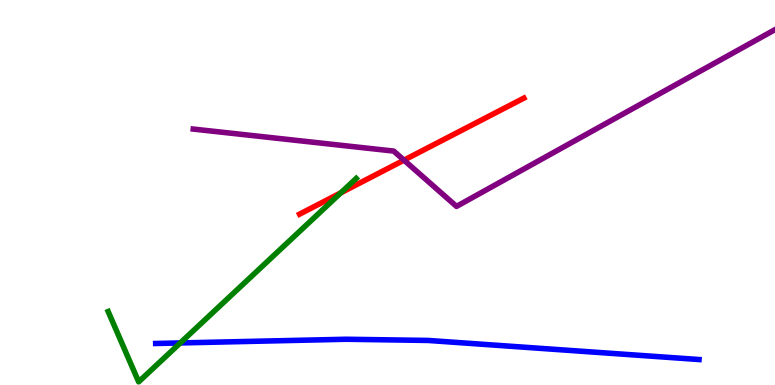[{'lines': ['blue', 'red'], 'intersections': []}, {'lines': ['green', 'red'], 'intersections': [{'x': 4.4, 'y': 4.99}]}, {'lines': ['purple', 'red'], 'intersections': [{'x': 5.21, 'y': 5.84}]}, {'lines': ['blue', 'green'], 'intersections': [{'x': 2.33, 'y': 1.09}]}, {'lines': ['blue', 'purple'], 'intersections': []}, {'lines': ['green', 'purple'], 'intersections': []}]